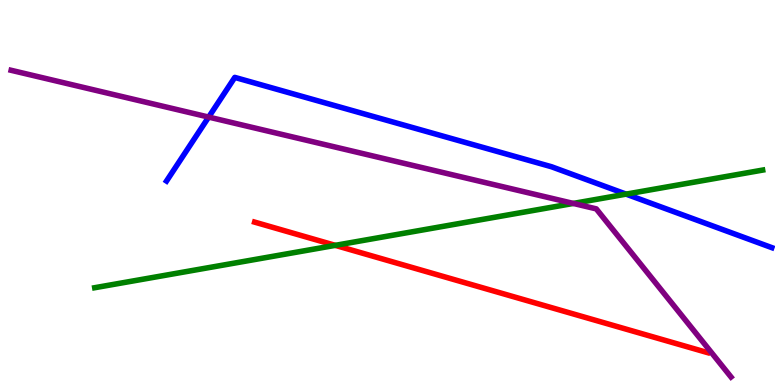[{'lines': ['blue', 'red'], 'intersections': []}, {'lines': ['green', 'red'], 'intersections': [{'x': 4.33, 'y': 3.63}]}, {'lines': ['purple', 'red'], 'intersections': []}, {'lines': ['blue', 'green'], 'intersections': [{'x': 8.08, 'y': 4.96}]}, {'lines': ['blue', 'purple'], 'intersections': [{'x': 2.69, 'y': 6.96}]}, {'lines': ['green', 'purple'], 'intersections': [{'x': 7.4, 'y': 4.72}]}]